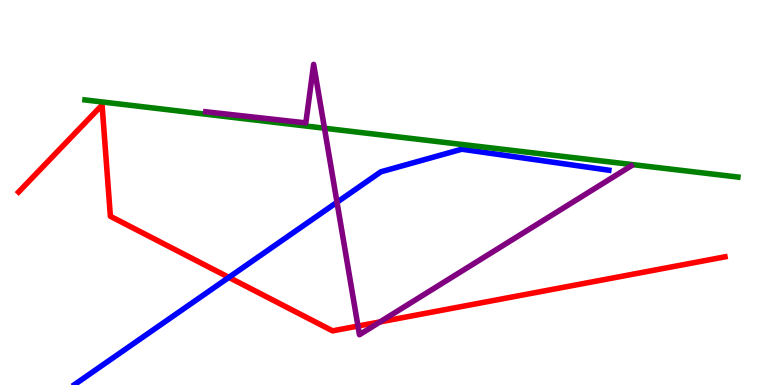[{'lines': ['blue', 'red'], 'intersections': [{'x': 2.95, 'y': 2.8}]}, {'lines': ['green', 'red'], 'intersections': []}, {'lines': ['purple', 'red'], 'intersections': [{'x': 4.62, 'y': 1.53}, {'x': 4.9, 'y': 1.64}]}, {'lines': ['blue', 'green'], 'intersections': []}, {'lines': ['blue', 'purple'], 'intersections': [{'x': 4.35, 'y': 4.75}]}, {'lines': ['green', 'purple'], 'intersections': [{'x': 4.19, 'y': 6.67}]}]